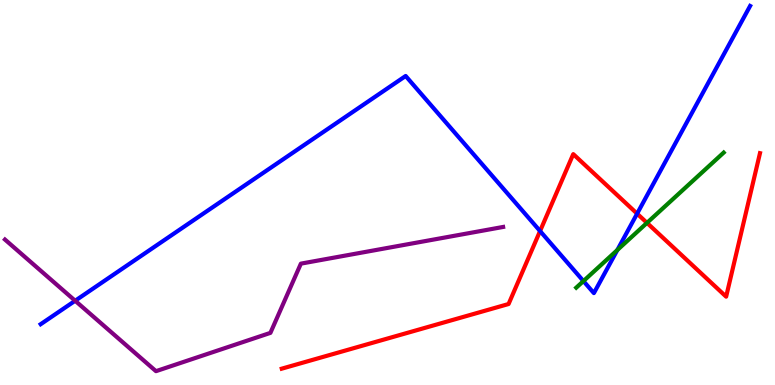[{'lines': ['blue', 'red'], 'intersections': [{'x': 6.97, 'y': 4.0}, {'x': 8.22, 'y': 4.45}]}, {'lines': ['green', 'red'], 'intersections': [{'x': 8.35, 'y': 4.21}]}, {'lines': ['purple', 'red'], 'intersections': []}, {'lines': ['blue', 'green'], 'intersections': [{'x': 7.53, 'y': 2.7}, {'x': 7.97, 'y': 3.51}]}, {'lines': ['blue', 'purple'], 'intersections': [{'x': 0.97, 'y': 2.19}]}, {'lines': ['green', 'purple'], 'intersections': []}]